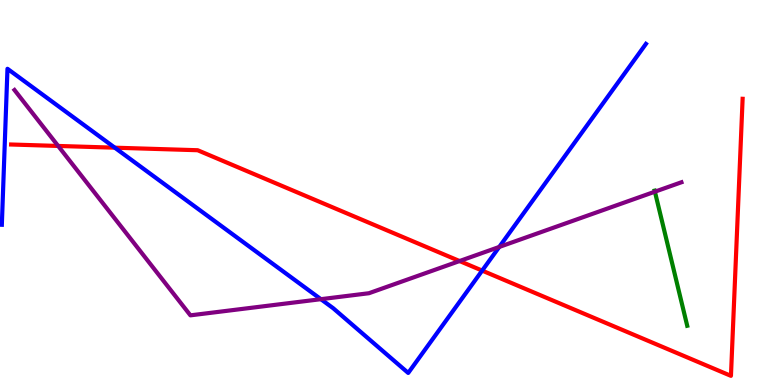[{'lines': ['blue', 'red'], 'intersections': [{'x': 1.48, 'y': 6.16}, {'x': 6.22, 'y': 2.97}]}, {'lines': ['green', 'red'], 'intersections': []}, {'lines': ['purple', 'red'], 'intersections': [{'x': 0.75, 'y': 6.21}, {'x': 5.93, 'y': 3.22}]}, {'lines': ['blue', 'green'], 'intersections': []}, {'lines': ['blue', 'purple'], 'intersections': [{'x': 4.14, 'y': 2.23}, {'x': 6.44, 'y': 3.59}]}, {'lines': ['green', 'purple'], 'intersections': [{'x': 8.45, 'y': 5.02}]}]